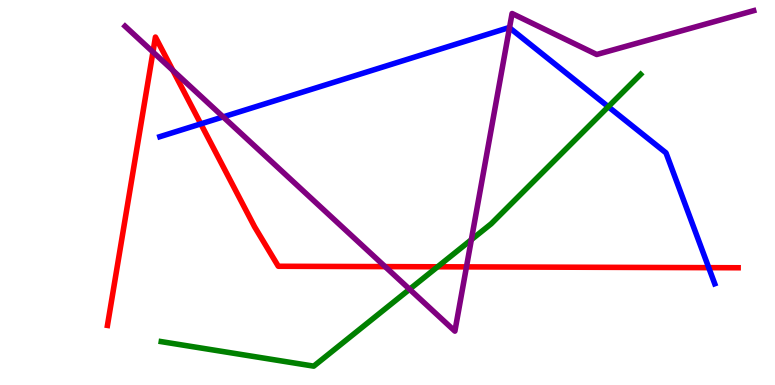[{'lines': ['blue', 'red'], 'intersections': [{'x': 2.59, 'y': 6.78}, {'x': 9.15, 'y': 3.05}]}, {'lines': ['green', 'red'], 'intersections': [{'x': 5.65, 'y': 3.07}]}, {'lines': ['purple', 'red'], 'intersections': [{'x': 1.97, 'y': 8.65}, {'x': 2.23, 'y': 8.17}, {'x': 4.97, 'y': 3.07}, {'x': 6.02, 'y': 3.07}]}, {'lines': ['blue', 'green'], 'intersections': [{'x': 7.85, 'y': 7.23}]}, {'lines': ['blue', 'purple'], 'intersections': [{'x': 2.88, 'y': 6.96}, {'x': 6.57, 'y': 9.28}]}, {'lines': ['green', 'purple'], 'intersections': [{'x': 5.28, 'y': 2.49}, {'x': 6.08, 'y': 3.77}]}]